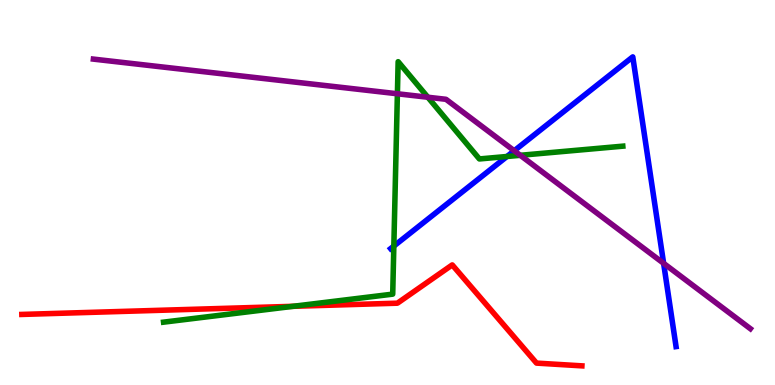[{'lines': ['blue', 'red'], 'intersections': []}, {'lines': ['green', 'red'], 'intersections': [{'x': 3.78, 'y': 2.04}]}, {'lines': ['purple', 'red'], 'intersections': []}, {'lines': ['blue', 'green'], 'intersections': [{'x': 5.08, 'y': 3.61}, {'x': 6.54, 'y': 5.94}]}, {'lines': ['blue', 'purple'], 'intersections': [{'x': 6.64, 'y': 6.08}, {'x': 8.56, 'y': 3.16}]}, {'lines': ['green', 'purple'], 'intersections': [{'x': 5.13, 'y': 7.56}, {'x': 5.52, 'y': 7.47}, {'x': 6.71, 'y': 5.97}]}]